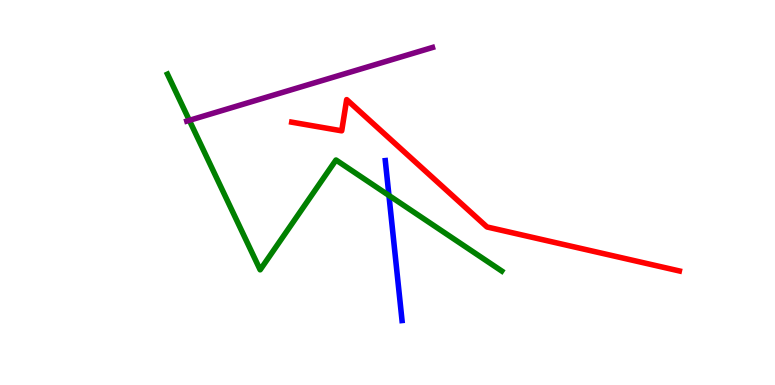[{'lines': ['blue', 'red'], 'intersections': []}, {'lines': ['green', 'red'], 'intersections': []}, {'lines': ['purple', 'red'], 'intersections': []}, {'lines': ['blue', 'green'], 'intersections': [{'x': 5.02, 'y': 4.92}]}, {'lines': ['blue', 'purple'], 'intersections': []}, {'lines': ['green', 'purple'], 'intersections': [{'x': 2.44, 'y': 6.87}]}]